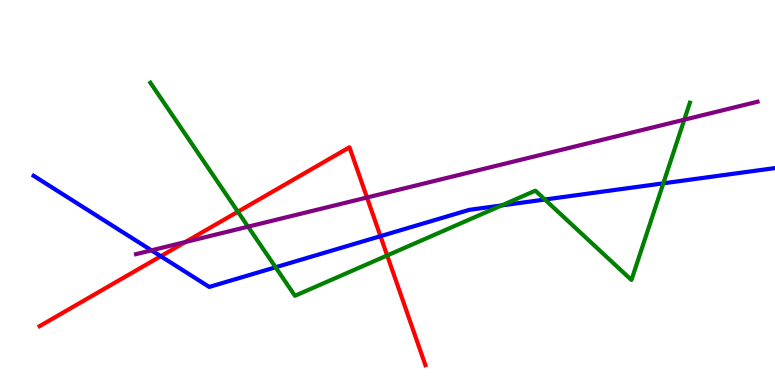[{'lines': ['blue', 'red'], 'intersections': [{'x': 2.07, 'y': 3.34}, {'x': 4.91, 'y': 3.87}]}, {'lines': ['green', 'red'], 'intersections': [{'x': 3.07, 'y': 4.5}, {'x': 5.0, 'y': 3.36}]}, {'lines': ['purple', 'red'], 'intersections': [{'x': 2.39, 'y': 3.71}, {'x': 4.74, 'y': 4.87}]}, {'lines': ['blue', 'green'], 'intersections': [{'x': 3.56, 'y': 3.06}, {'x': 6.47, 'y': 4.66}, {'x': 7.03, 'y': 4.82}, {'x': 8.56, 'y': 5.24}]}, {'lines': ['blue', 'purple'], 'intersections': [{'x': 1.95, 'y': 3.5}]}, {'lines': ['green', 'purple'], 'intersections': [{'x': 3.2, 'y': 4.11}, {'x': 8.83, 'y': 6.89}]}]